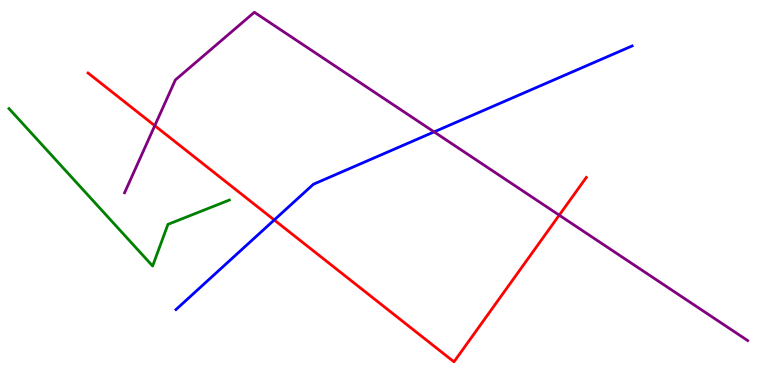[{'lines': ['blue', 'red'], 'intersections': [{'x': 3.54, 'y': 4.29}]}, {'lines': ['green', 'red'], 'intersections': []}, {'lines': ['purple', 'red'], 'intersections': [{'x': 2.0, 'y': 6.74}, {'x': 7.22, 'y': 4.41}]}, {'lines': ['blue', 'green'], 'intersections': []}, {'lines': ['blue', 'purple'], 'intersections': [{'x': 5.6, 'y': 6.57}]}, {'lines': ['green', 'purple'], 'intersections': []}]